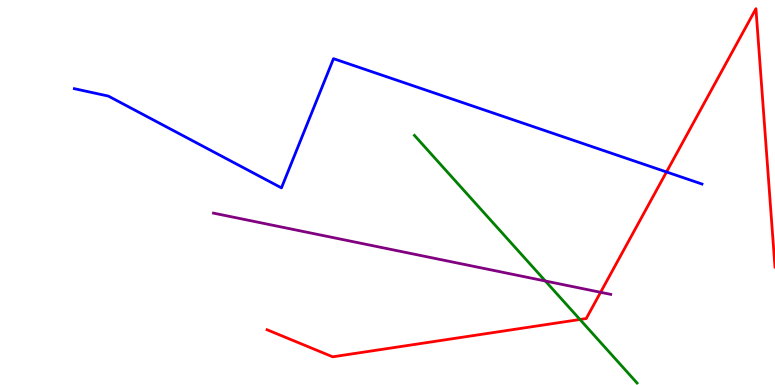[{'lines': ['blue', 'red'], 'intersections': [{'x': 8.6, 'y': 5.53}]}, {'lines': ['green', 'red'], 'intersections': [{'x': 7.48, 'y': 1.7}]}, {'lines': ['purple', 'red'], 'intersections': [{'x': 7.75, 'y': 2.41}]}, {'lines': ['blue', 'green'], 'intersections': []}, {'lines': ['blue', 'purple'], 'intersections': []}, {'lines': ['green', 'purple'], 'intersections': [{'x': 7.04, 'y': 2.7}]}]